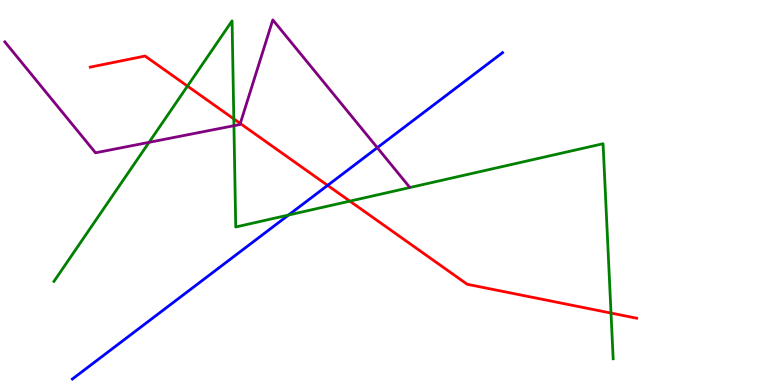[{'lines': ['blue', 'red'], 'intersections': [{'x': 4.23, 'y': 5.18}]}, {'lines': ['green', 'red'], 'intersections': [{'x': 2.42, 'y': 7.76}, {'x': 3.02, 'y': 6.91}, {'x': 4.51, 'y': 4.78}, {'x': 7.88, 'y': 1.87}]}, {'lines': ['purple', 'red'], 'intersections': [{'x': 3.1, 'y': 6.79}]}, {'lines': ['blue', 'green'], 'intersections': [{'x': 3.72, 'y': 4.41}]}, {'lines': ['blue', 'purple'], 'intersections': [{'x': 4.87, 'y': 6.16}]}, {'lines': ['green', 'purple'], 'intersections': [{'x': 1.92, 'y': 6.3}, {'x': 3.02, 'y': 6.73}]}]